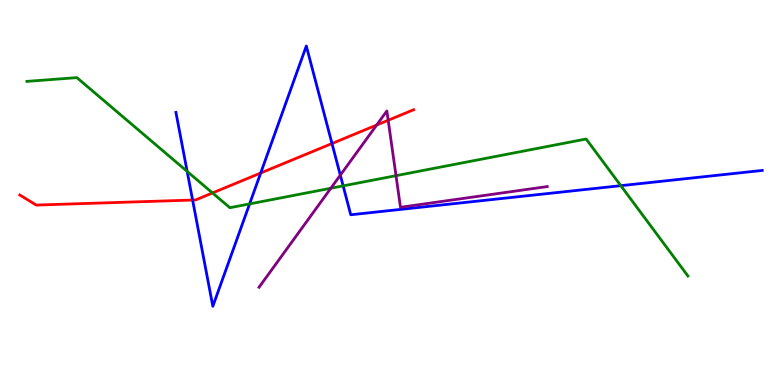[{'lines': ['blue', 'red'], 'intersections': [{'x': 2.49, 'y': 4.8}, {'x': 3.36, 'y': 5.51}, {'x': 4.28, 'y': 6.27}]}, {'lines': ['green', 'red'], 'intersections': [{'x': 2.74, 'y': 4.99}]}, {'lines': ['purple', 'red'], 'intersections': [{'x': 4.86, 'y': 6.75}, {'x': 5.01, 'y': 6.88}]}, {'lines': ['blue', 'green'], 'intersections': [{'x': 2.41, 'y': 5.55}, {'x': 3.22, 'y': 4.7}, {'x': 4.43, 'y': 5.17}, {'x': 8.01, 'y': 5.18}]}, {'lines': ['blue', 'purple'], 'intersections': [{'x': 4.39, 'y': 5.45}]}, {'lines': ['green', 'purple'], 'intersections': [{'x': 4.27, 'y': 5.11}, {'x': 5.11, 'y': 5.44}]}]